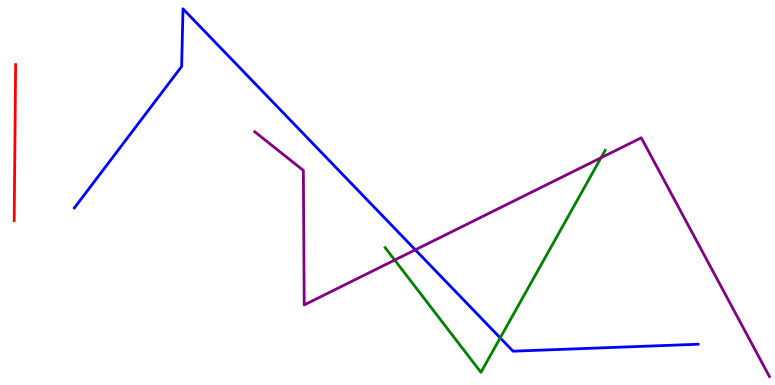[{'lines': ['blue', 'red'], 'intersections': []}, {'lines': ['green', 'red'], 'intersections': []}, {'lines': ['purple', 'red'], 'intersections': []}, {'lines': ['blue', 'green'], 'intersections': [{'x': 6.45, 'y': 1.22}]}, {'lines': ['blue', 'purple'], 'intersections': [{'x': 5.36, 'y': 3.51}]}, {'lines': ['green', 'purple'], 'intersections': [{'x': 5.09, 'y': 3.25}, {'x': 7.76, 'y': 5.9}]}]